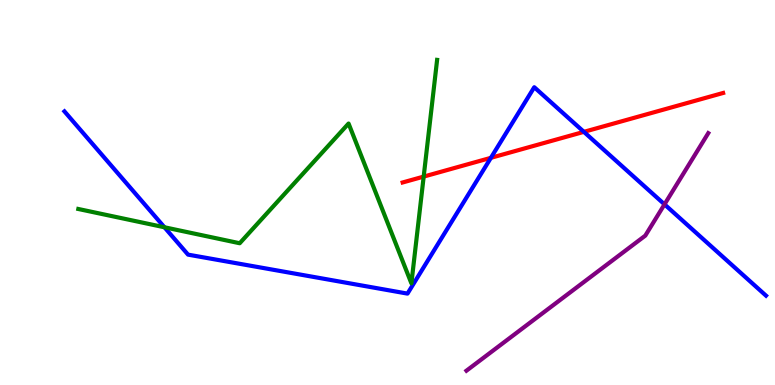[{'lines': ['blue', 'red'], 'intersections': [{'x': 6.33, 'y': 5.9}, {'x': 7.53, 'y': 6.58}]}, {'lines': ['green', 'red'], 'intersections': [{'x': 5.47, 'y': 5.41}]}, {'lines': ['purple', 'red'], 'intersections': []}, {'lines': ['blue', 'green'], 'intersections': [{'x': 2.12, 'y': 4.1}]}, {'lines': ['blue', 'purple'], 'intersections': [{'x': 8.57, 'y': 4.69}]}, {'lines': ['green', 'purple'], 'intersections': []}]